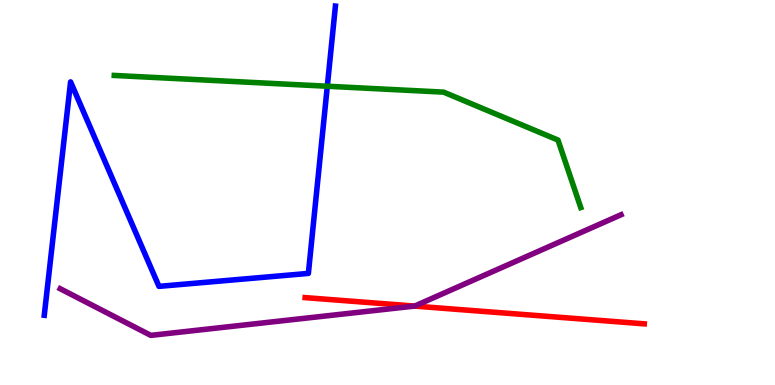[{'lines': ['blue', 'red'], 'intersections': []}, {'lines': ['green', 'red'], 'intersections': []}, {'lines': ['purple', 'red'], 'intersections': [{'x': 5.35, 'y': 2.05}]}, {'lines': ['blue', 'green'], 'intersections': [{'x': 4.22, 'y': 7.76}]}, {'lines': ['blue', 'purple'], 'intersections': []}, {'lines': ['green', 'purple'], 'intersections': []}]